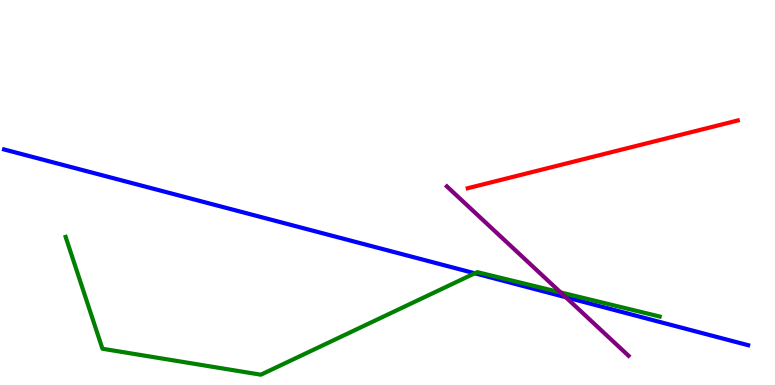[{'lines': ['blue', 'red'], 'intersections': []}, {'lines': ['green', 'red'], 'intersections': []}, {'lines': ['purple', 'red'], 'intersections': []}, {'lines': ['blue', 'green'], 'intersections': [{'x': 6.13, 'y': 2.9}]}, {'lines': ['blue', 'purple'], 'intersections': [{'x': 7.3, 'y': 2.28}]}, {'lines': ['green', 'purple'], 'intersections': [{'x': 7.23, 'y': 2.4}]}]